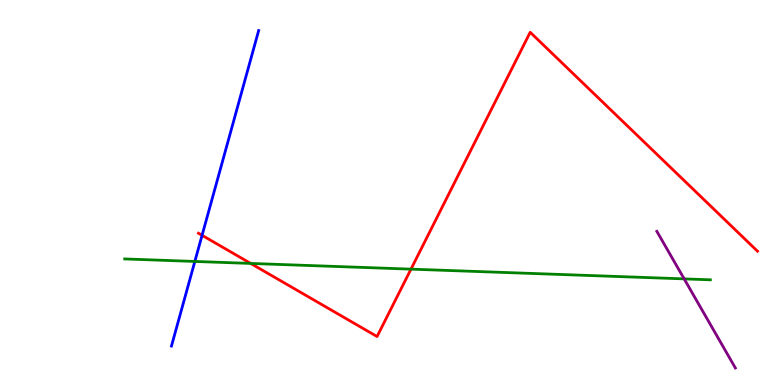[{'lines': ['blue', 'red'], 'intersections': [{'x': 2.61, 'y': 3.89}]}, {'lines': ['green', 'red'], 'intersections': [{'x': 3.23, 'y': 3.16}, {'x': 5.3, 'y': 3.01}]}, {'lines': ['purple', 'red'], 'intersections': []}, {'lines': ['blue', 'green'], 'intersections': [{'x': 2.51, 'y': 3.21}]}, {'lines': ['blue', 'purple'], 'intersections': []}, {'lines': ['green', 'purple'], 'intersections': [{'x': 8.83, 'y': 2.76}]}]